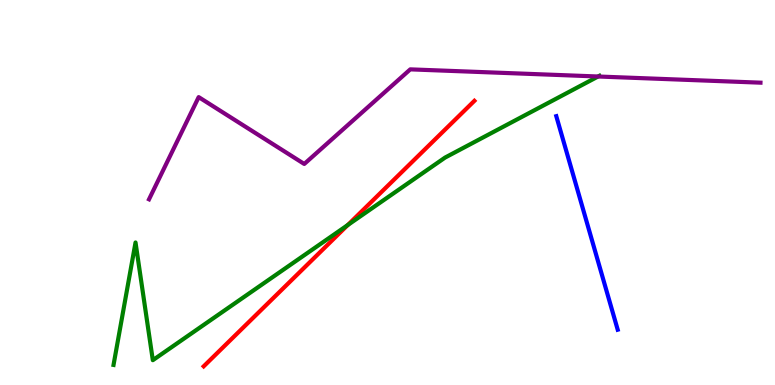[{'lines': ['blue', 'red'], 'intersections': []}, {'lines': ['green', 'red'], 'intersections': [{'x': 4.49, 'y': 4.15}]}, {'lines': ['purple', 'red'], 'intersections': []}, {'lines': ['blue', 'green'], 'intersections': []}, {'lines': ['blue', 'purple'], 'intersections': []}, {'lines': ['green', 'purple'], 'intersections': [{'x': 7.72, 'y': 8.01}]}]